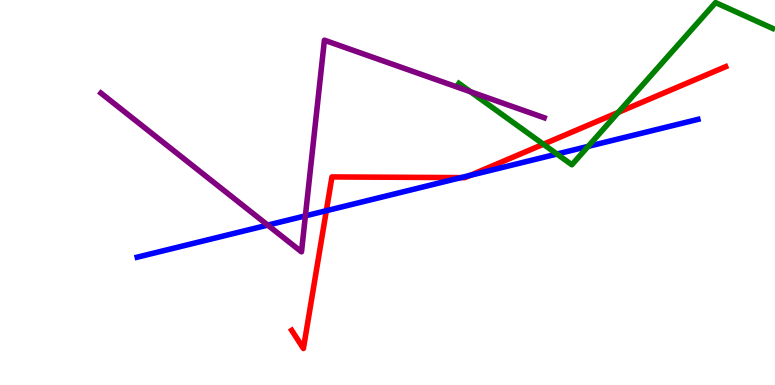[{'lines': ['blue', 'red'], 'intersections': [{'x': 4.21, 'y': 4.53}, {'x': 5.95, 'y': 5.39}, {'x': 6.07, 'y': 5.45}]}, {'lines': ['green', 'red'], 'intersections': [{'x': 7.01, 'y': 6.25}, {'x': 7.98, 'y': 7.08}]}, {'lines': ['purple', 'red'], 'intersections': []}, {'lines': ['blue', 'green'], 'intersections': [{'x': 7.19, 'y': 6.0}, {'x': 7.59, 'y': 6.2}]}, {'lines': ['blue', 'purple'], 'intersections': [{'x': 3.45, 'y': 4.15}, {'x': 3.94, 'y': 4.39}]}, {'lines': ['green', 'purple'], 'intersections': [{'x': 6.07, 'y': 7.62}]}]